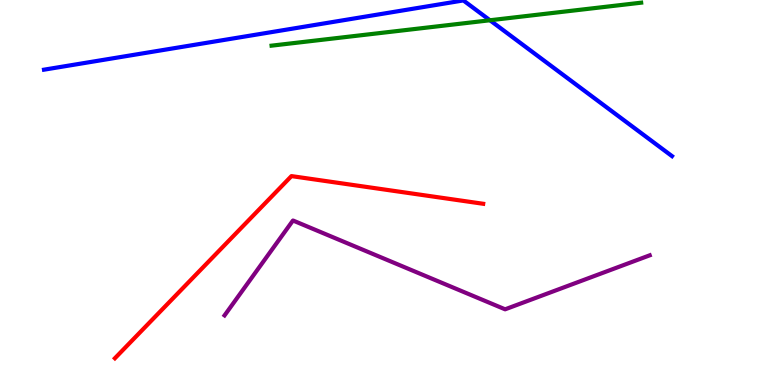[{'lines': ['blue', 'red'], 'intersections': []}, {'lines': ['green', 'red'], 'intersections': []}, {'lines': ['purple', 'red'], 'intersections': []}, {'lines': ['blue', 'green'], 'intersections': [{'x': 6.32, 'y': 9.47}]}, {'lines': ['blue', 'purple'], 'intersections': []}, {'lines': ['green', 'purple'], 'intersections': []}]